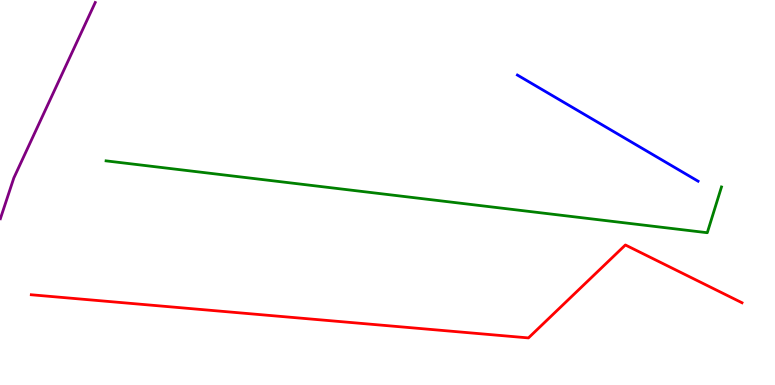[{'lines': ['blue', 'red'], 'intersections': []}, {'lines': ['green', 'red'], 'intersections': []}, {'lines': ['purple', 'red'], 'intersections': []}, {'lines': ['blue', 'green'], 'intersections': []}, {'lines': ['blue', 'purple'], 'intersections': []}, {'lines': ['green', 'purple'], 'intersections': []}]